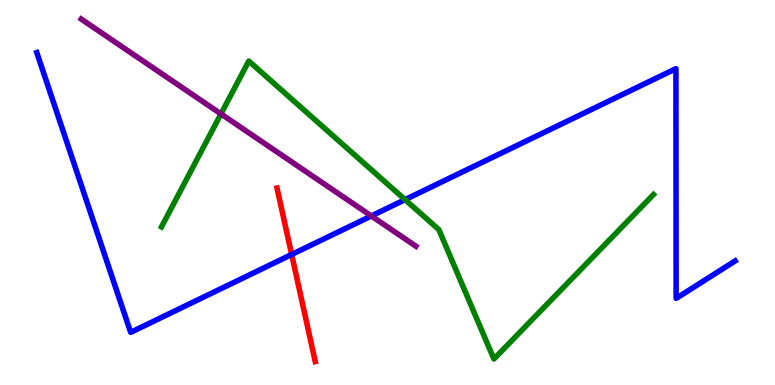[{'lines': ['blue', 'red'], 'intersections': [{'x': 3.76, 'y': 3.39}]}, {'lines': ['green', 'red'], 'intersections': []}, {'lines': ['purple', 'red'], 'intersections': []}, {'lines': ['blue', 'green'], 'intersections': [{'x': 5.23, 'y': 4.81}]}, {'lines': ['blue', 'purple'], 'intersections': [{'x': 4.79, 'y': 4.39}]}, {'lines': ['green', 'purple'], 'intersections': [{'x': 2.85, 'y': 7.04}]}]